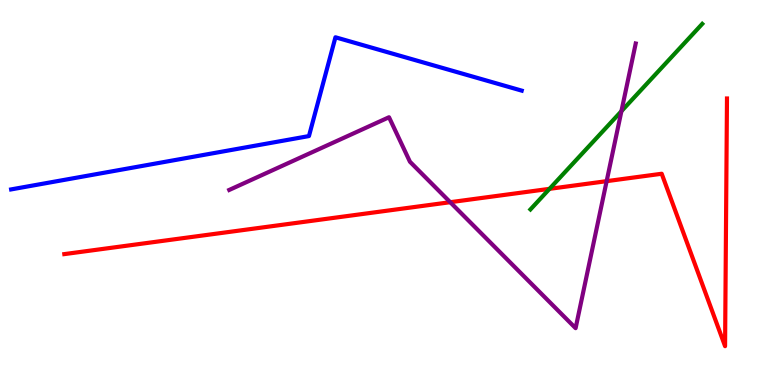[{'lines': ['blue', 'red'], 'intersections': []}, {'lines': ['green', 'red'], 'intersections': [{'x': 7.09, 'y': 5.09}]}, {'lines': ['purple', 'red'], 'intersections': [{'x': 5.81, 'y': 4.75}, {'x': 7.83, 'y': 5.29}]}, {'lines': ['blue', 'green'], 'intersections': []}, {'lines': ['blue', 'purple'], 'intersections': []}, {'lines': ['green', 'purple'], 'intersections': [{'x': 8.02, 'y': 7.11}]}]